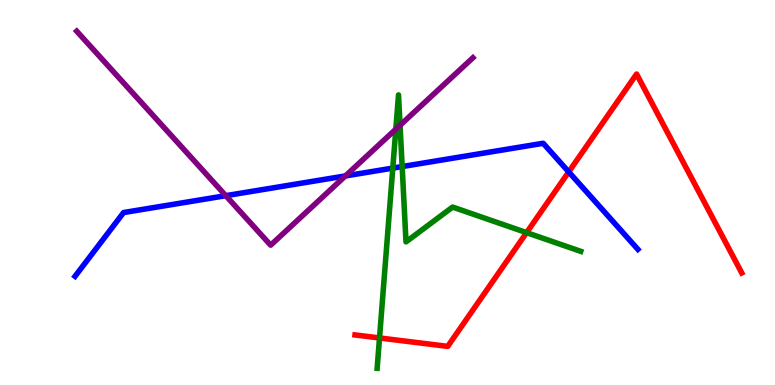[{'lines': ['blue', 'red'], 'intersections': [{'x': 7.34, 'y': 5.54}]}, {'lines': ['green', 'red'], 'intersections': [{'x': 4.9, 'y': 1.22}, {'x': 6.79, 'y': 3.96}]}, {'lines': ['purple', 'red'], 'intersections': []}, {'lines': ['blue', 'green'], 'intersections': [{'x': 5.07, 'y': 5.63}, {'x': 5.19, 'y': 5.67}]}, {'lines': ['blue', 'purple'], 'intersections': [{'x': 2.91, 'y': 4.92}, {'x': 4.46, 'y': 5.43}]}, {'lines': ['green', 'purple'], 'intersections': [{'x': 5.11, 'y': 6.64}, {'x': 5.16, 'y': 6.75}]}]